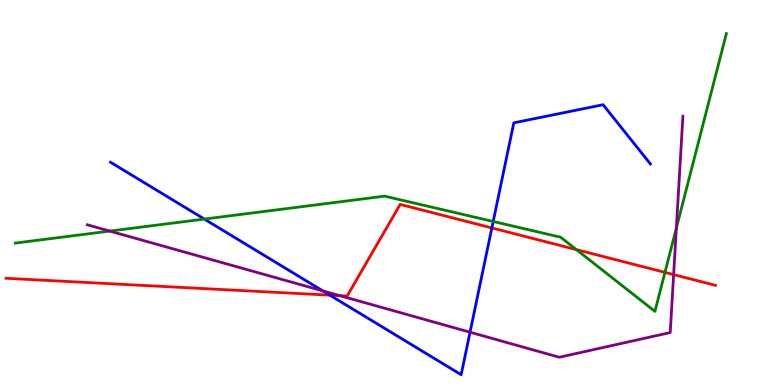[{'lines': ['blue', 'red'], 'intersections': [{'x': 4.26, 'y': 2.33}, {'x': 6.35, 'y': 4.08}]}, {'lines': ['green', 'red'], 'intersections': [{'x': 7.44, 'y': 3.52}, {'x': 8.58, 'y': 2.93}]}, {'lines': ['purple', 'red'], 'intersections': [{'x': 4.39, 'y': 2.32}, {'x': 8.69, 'y': 2.87}]}, {'lines': ['blue', 'green'], 'intersections': [{'x': 2.64, 'y': 4.31}, {'x': 6.36, 'y': 4.25}]}, {'lines': ['blue', 'purple'], 'intersections': [{'x': 4.17, 'y': 2.44}, {'x': 6.07, 'y': 1.37}]}, {'lines': ['green', 'purple'], 'intersections': [{'x': 1.42, 'y': 4.0}, {'x': 8.73, 'y': 4.08}]}]